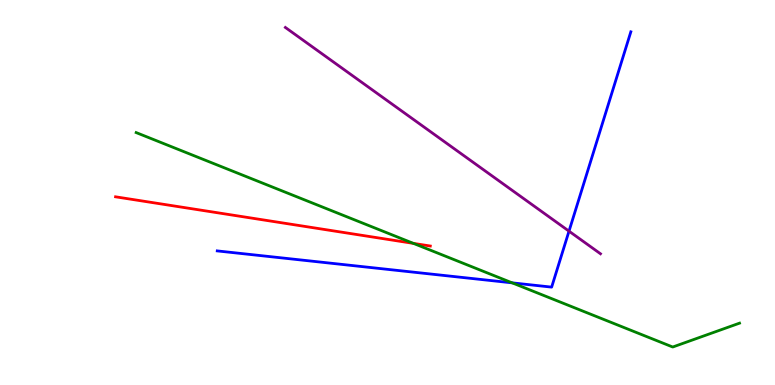[{'lines': ['blue', 'red'], 'intersections': []}, {'lines': ['green', 'red'], 'intersections': [{'x': 5.33, 'y': 3.68}]}, {'lines': ['purple', 'red'], 'intersections': []}, {'lines': ['blue', 'green'], 'intersections': [{'x': 6.61, 'y': 2.65}]}, {'lines': ['blue', 'purple'], 'intersections': [{'x': 7.34, 'y': 4.0}]}, {'lines': ['green', 'purple'], 'intersections': []}]